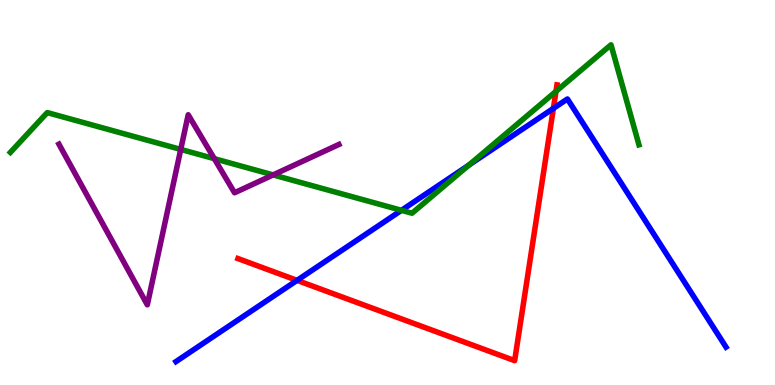[{'lines': ['blue', 'red'], 'intersections': [{'x': 3.83, 'y': 2.72}, {'x': 7.14, 'y': 7.18}]}, {'lines': ['green', 'red'], 'intersections': [{'x': 7.17, 'y': 7.63}]}, {'lines': ['purple', 'red'], 'intersections': []}, {'lines': ['blue', 'green'], 'intersections': [{'x': 5.18, 'y': 4.54}, {'x': 6.05, 'y': 5.71}]}, {'lines': ['blue', 'purple'], 'intersections': []}, {'lines': ['green', 'purple'], 'intersections': [{'x': 2.33, 'y': 6.12}, {'x': 2.77, 'y': 5.88}, {'x': 3.52, 'y': 5.46}]}]